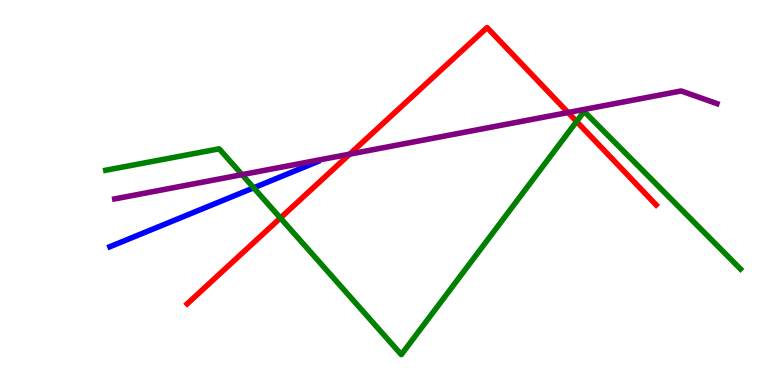[{'lines': ['blue', 'red'], 'intersections': []}, {'lines': ['green', 'red'], 'intersections': [{'x': 3.62, 'y': 4.34}, {'x': 7.44, 'y': 6.84}]}, {'lines': ['purple', 'red'], 'intersections': [{'x': 4.51, 'y': 6.0}, {'x': 7.33, 'y': 7.08}]}, {'lines': ['blue', 'green'], 'intersections': [{'x': 3.27, 'y': 5.12}]}, {'lines': ['blue', 'purple'], 'intersections': []}, {'lines': ['green', 'purple'], 'intersections': [{'x': 3.12, 'y': 5.46}]}]